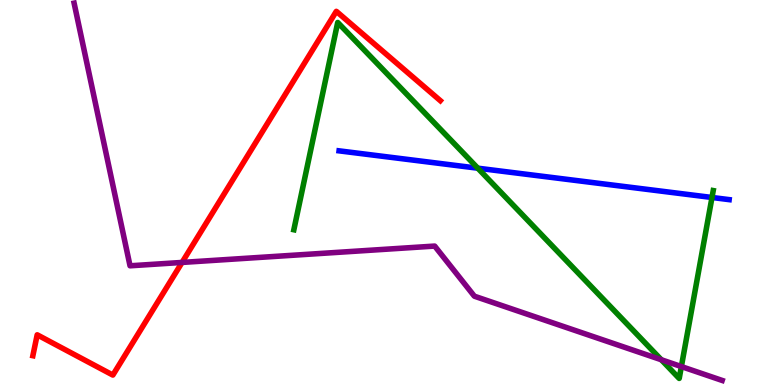[{'lines': ['blue', 'red'], 'intersections': []}, {'lines': ['green', 'red'], 'intersections': []}, {'lines': ['purple', 'red'], 'intersections': [{'x': 2.35, 'y': 3.18}]}, {'lines': ['blue', 'green'], 'intersections': [{'x': 6.17, 'y': 5.63}, {'x': 9.19, 'y': 4.87}]}, {'lines': ['blue', 'purple'], 'intersections': []}, {'lines': ['green', 'purple'], 'intersections': [{'x': 8.53, 'y': 0.656}, {'x': 8.79, 'y': 0.479}]}]